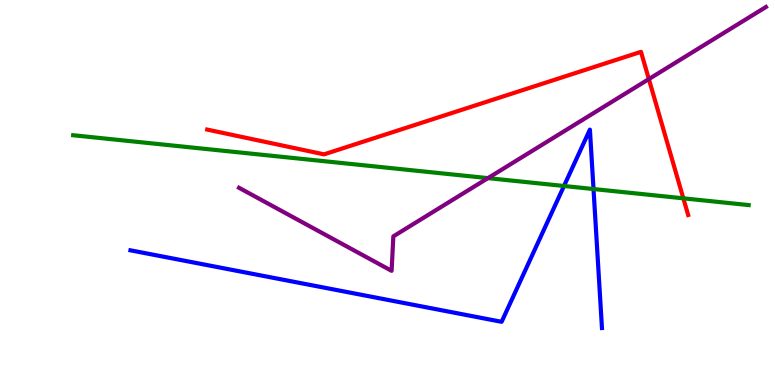[{'lines': ['blue', 'red'], 'intersections': []}, {'lines': ['green', 'red'], 'intersections': [{'x': 8.82, 'y': 4.85}]}, {'lines': ['purple', 'red'], 'intersections': [{'x': 8.37, 'y': 7.95}]}, {'lines': ['blue', 'green'], 'intersections': [{'x': 7.28, 'y': 5.17}, {'x': 7.66, 'y': 5.09}]}, {'lines': ['blue', 'purple'], 'intersections': []}, {'lines': ['green', 'purple'], 'intersections': [{'x': 6.3, 'y': 5.37}]}]